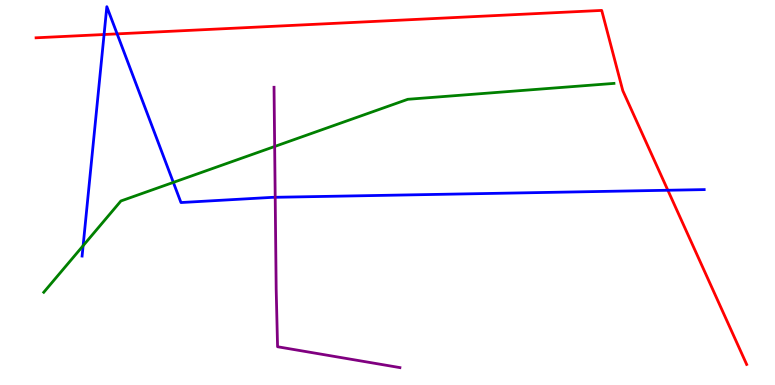[{'lines': ['blue', 'red'], 'intersections': [{'x': 1.34, 'y': 9.1}, {'x': 1.51, 'y': 9.12}, {'x': 8.62, 'y': 5.06}]}, {'lines': ['green', 'red'], 'intersections': []}, {'lines': ['purple', 'red'], 'intersections': []}, {'lines': ['blue', 'green'], 'intersections': [{'x': 1.07, 'y': 3.62}, {'x': 2.24, 'y': 5.26}]}, {'lines': ['blue', 'purple'], 'intersections': [{'x': 3.55, 'y': 4.88}]}, {'lines': ['green', 'purple'], 'intersections': [{'x': 3.54, 'y': 6.2}]}]